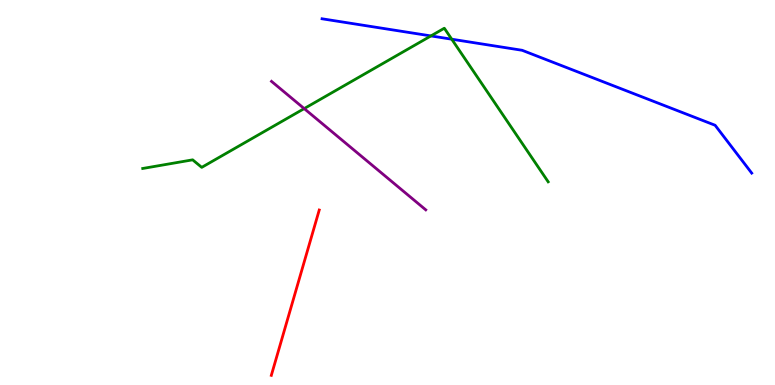[{'lines': ['blue', 'red'], 'intersections': []}, {'lines': ['green', 'red'], 'intersections': []}, {'lines': ['purple', 'red'], 'intersections': []}, {'lines': ['blue', 'green'], 'intersections': [{'x': 5.56, 'y': 9.07}, {'x': 5.83, 'y': 8.98}]}, {'lines': ['blue', 'purple'], 'intersections': []}, {'lines': ['green', 'purple'], 'intersections': [{'x': 3.93, 'y': 7.18}]}]